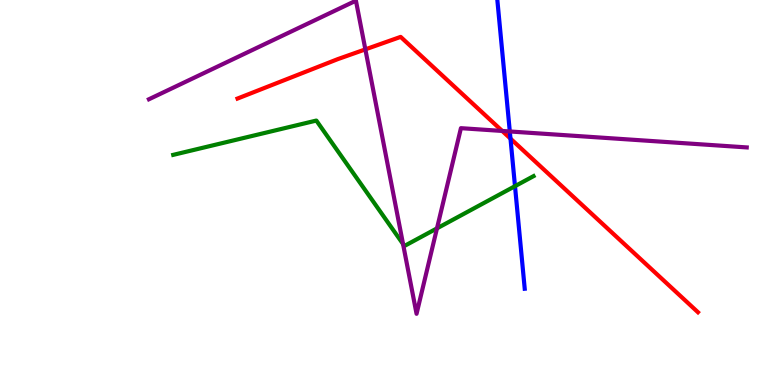[{'lines': ['blue', 'red'], 'intersections': [{'x': 6.59, 'y': 6.4}]}, {'lines': ['green', 'red'], 'intersections': []}, {'lines': ['purple', 'red'], 'intersections': [{'x': 4.71, 'y': 8.72}, {'x': 6.48, 'y': 6.6}]}, {'lines': ['blue', 'green'], 'intersections': [{'x': 6.65, 'y': 5.16}]}, {'lines': ['blue', 'purple'], 'intersections': [{'x': 6.58, 'y': 6.59}]}, {'lines': ['green', 'purple'], 'intersections': [{'x': 5.2, 'y': 3.66}, {'x': 5.64, 'y': 4.07}]}]